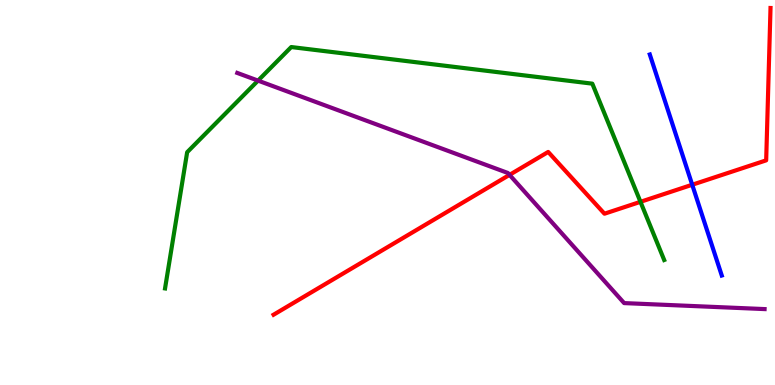[{'lines': ['blue', 'red'], 'intersections': [{'x': 8.93, 'y': 5.2}]}, {'lines': ['green', 'red'], 'intersections': [{'x': 8.26, 'y': 4.76}]}, {'lines': ['purple', 'red'], 'intersections': [{'x': 6.57, 'y': 5.46}]}, {'lines': ['blue', 'green'], 'intersections': []}, {'lines': ['blue', 'purple'], 'intersections': []}, {'lines': ['green', 'purple'], 'intersections': [{'x': 3.33, 'y': 7.91}]}]